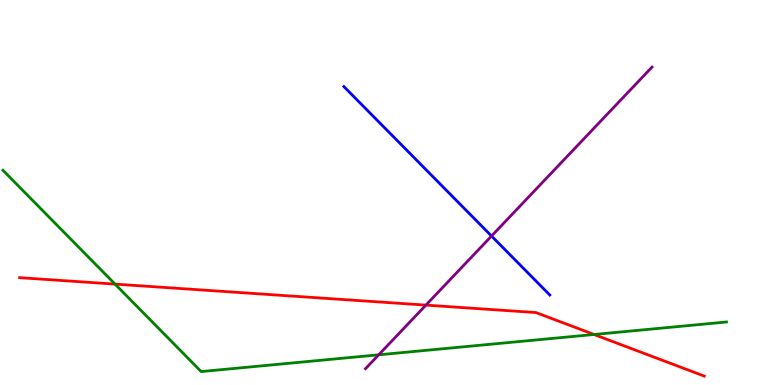[{'lines': ['blue', 'red'], 'intersections': []}, {'lines': ['green', 'red'], 'intersections': [{'x': 1.48, 'y': 2.62}, {'x': 7.66, 'y': 1.31}]}, {'lines': ['purple', 'red'], 'intersections': [{'x': 5.5, 'y': 2.07}]}, {'lines': ['blue', 'green'], 'intersections': []}, {'lines': ['blue', 'purple'], 'intersections': [{'x': 6.34, 'y': 3.87}]}, {'lines': ['green', 'purple'], 'intersections': [{'x': 4.89, 'y': 0.784}]}]